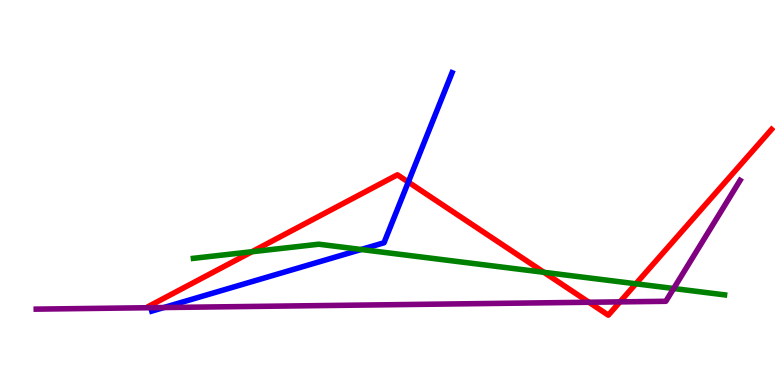[{'lines': ['blue', 'red'], 'intersections': [{'x': 5.27, 'y': 5.27}]}, {'lines': ['green', 'red'], 'intersections': [{'x': 3.25, 'y': 3.46}, {'x': 7.02, 'y': 2.93}, {'x': 8.2, 'y': 2.63}]}, {'lines': ['purple', 'red'], 'intersections': [{'x': 7.6, 'y': 2.15}, {'x': 8.0, 'y': 2.16}]}, {'lines': ['blue', 'green'], 'intersections': [{'x': 4.66, 'y': 3.52}]}, {'lines': ['blue', 'purple'], 'intersections': [{'x': 2.11, 'y': 2.01}]}, {'lines': ['green', 'purple'], 'intersections': [{'x': 8.69, 'y': 2.51}]}]